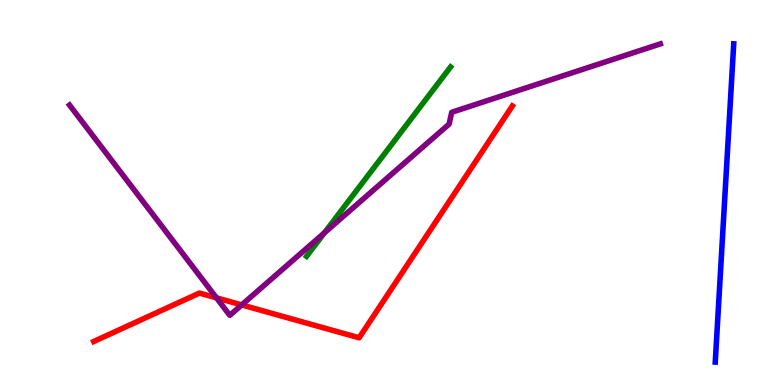[{'lines': ['blue', 'red'], 'intersections': []}, {'lines': ['green', 'red'], 'intersections': []}, {'lines': ['purple', 'red'], 'intersections': [{'x': 2.79, 'y': 2.26}, {'x': 3.12, 'y': 2.08}]}, {'lines': ['blue', 'green'], 'intersections': []}, {'lines': ['blue', 'purple'], 'intersections': []}, {'lines': ['green', 'purple'], 'intersections': [{'x': 4.19, 'y': 3.95}]}]